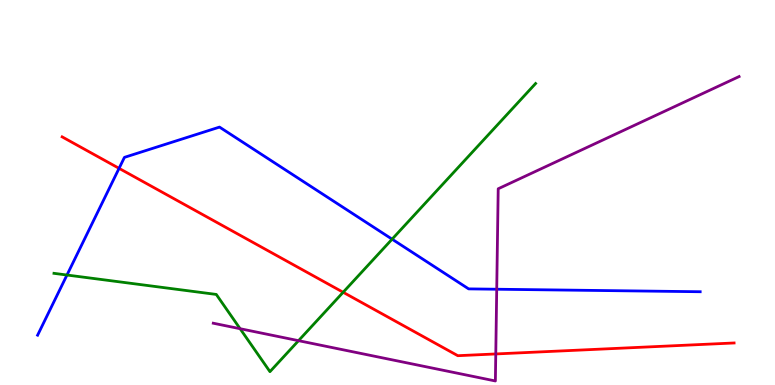[{'lines': ['blue', 'red'], 'intersections': [{'x': 1.54, 'y': 5.63}]}, {'lines': ['green', 'red'], 'intersections': [{'x': 4.43, 'y': 2.41}]}, {'lines': ['purple', 'red'], 'intersections': [{'x': 6.4, 'y': 0.807}]}, {'lines': ['blue', 'green'], 'intersections': [{'x': 0.864, 'y': 2.86}, {'x': 5.06, 'y': 3.79}]}, {'lines': ['blue', 'purple'], 'intersections': [{'x': 6.41, 'y': 2.49}]}, {'lines': ['green', 'purple'], 'intersections': [{'x': 3.1, 'y': 1.46}, {'x': 3.85, 'y': 1.15}]}]